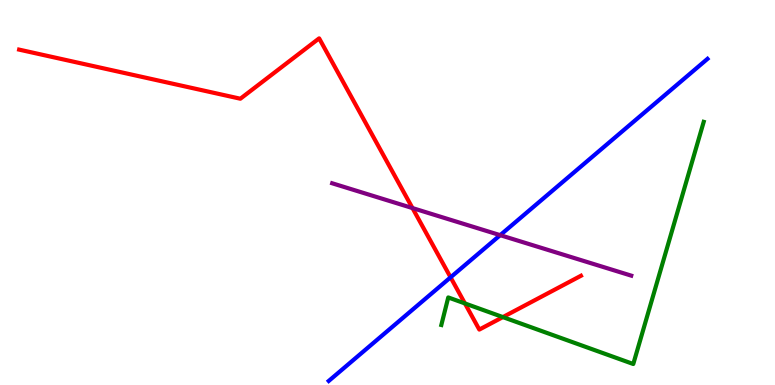[{'lines': ['blue', 'red'], 'intersections': [{'x': 5.81, 'y': 2.8}]}, {'lines': ['green', 'red'], 'intersections': [{'x': 6.0, 'y': 2.12}, {'x': 6.49, 'y': 1.76}]}, {'lines': ['purple', 'red'], 'intersections': [{'x': 5.32, 'y': 4.6}]}, {'lines': ['blue', 'green'], 'intersections': []}, {'lines': ['blue', 'purple'], 'intersections': [{'x': 6.45, 'y': 3.89}]}, {'lines': ['green', 'purple'], 'intersections': []}]